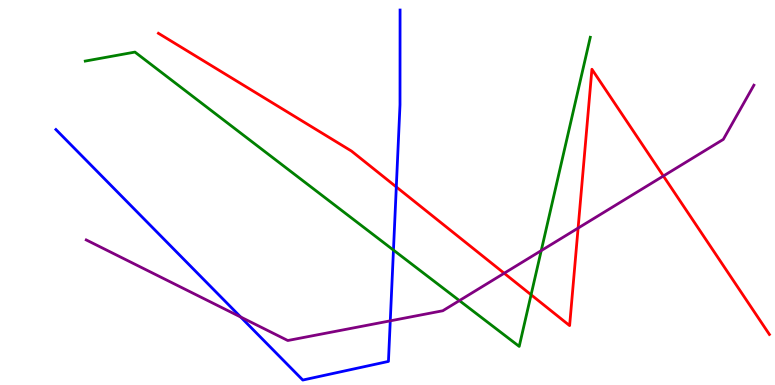[{'lines': ['blue', 'red'], 'intersections': [{'x': 5.11, 'y': 5.14}]}, {'lines': ['green', 'red'], 'intersections': [{'x': 6.85, 'y': 2.34}]}, {'lines': ['purple', 'red'], 'intersections': [{'x': 6.51, 'y': 2.9}, {'x': 7.46, 'y': 4.08}, {'x': 8.56, 'y': 5.43}]}, {'lines': ['blue', 'green'], 'intersections': [{'x': 5.08, 'y': 3.5}]}, {'lines': ['blue', 'purple'], 'intersections': [{'x': 3.11, 'y': 1.77}, {'x': 5.04, 'y': 1.67}]}, {'lines': ['green', 'purple'], 'intersections': [{'x': 5.93, 'y': 2.19}, {'x': 6.98, 'y': 3.49}]}]